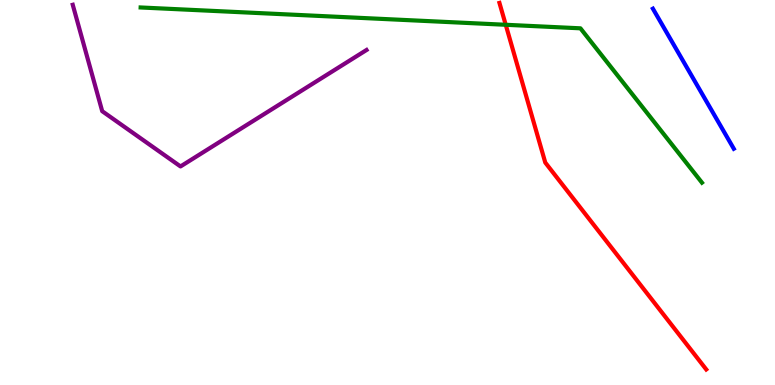[{'lines': ['blue', 'red'], 'intersections': []}, {'lines': ['green', 'red'], 'intersections': [{'x': 6.53, 'y': 9.36}]}, {'lines': ['purple', 'red'], 'intersections': []}, {'lines': ['blue', 'green'], 'intersections': []}, {'lines': ['blue', 'purple'], 'intersections': []}, {'lines': ['green', 'purple'], 'intersections': []}]